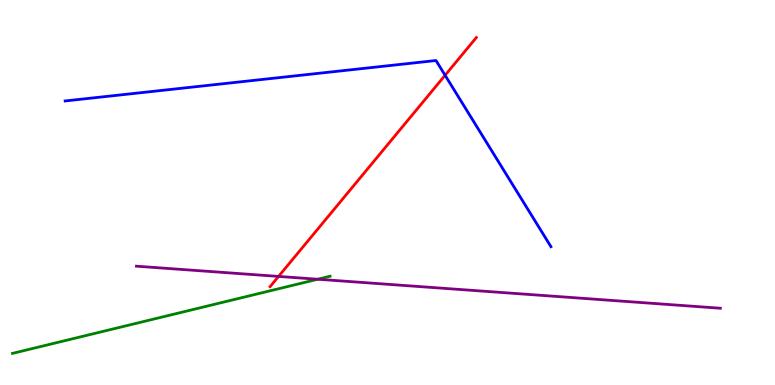[{'lines': ['blue', 'red'], 'intersections': [{'x': 5.74, 'y': 8.04}]}, {'lines': ['green', 'red'], 'intersections': []}, {'lines': ['purple', 'red'], 'intersections': [{'x': 3.59, 'y': 2.82}]}, {'lines': ['blue', 'green'], 'intersections': []}, {'lines': ['blue', 'purple'], 'intersections': []}, {'lines': ['green', 'purple'], 'intersections': [{'x': 4.1, 'y': 2.75}]}]